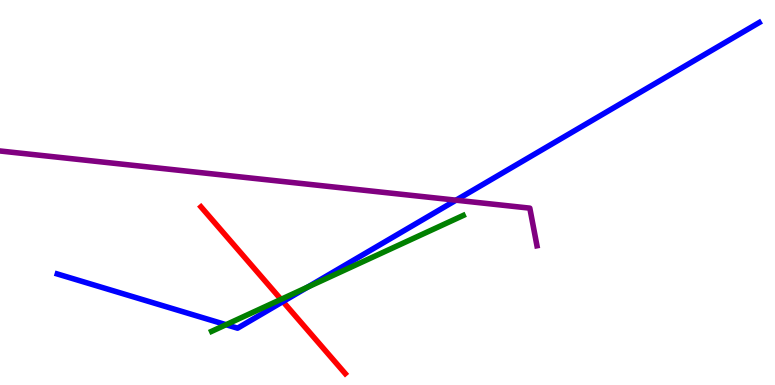[{'lines': ['blue', 'red'], 'intersections': [{'x': 3.65, 'y': 2.17}]}, {'lines': ['green', 'red'], 'intersections': [{'x': 3.63, 'y': 2.22}]}, {'lines': ['purple', 'red'], 'intersections': []}, {'lines': ['blue', 'green'], 'intersections': [{'x': 2.92, 'y': 1.57}, {'x': 3.97, 'y': 2.54}]}, {'lines': ['blue', 'purple'], 'intersections': [{'x': 5.88, 'y': 4.8}]}, {'lines': ['green', 'purple'], 'intersections': []}]